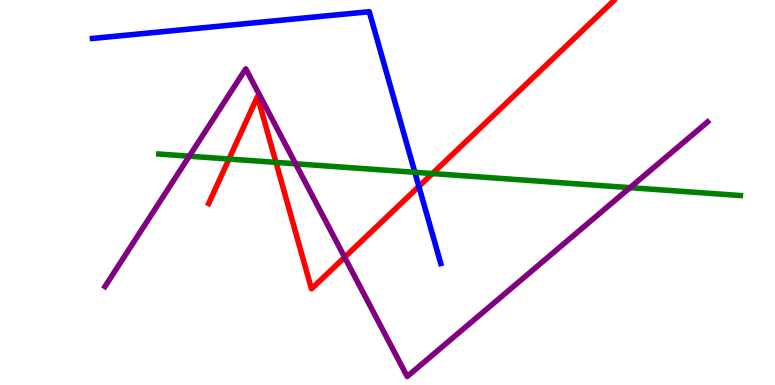[{'lines': ['blue', 'red'], 'intersections': [{'x': 5.4, 'y': 5.16}]}, {'lines': ['green', 'red'], 'intersections': [{'x': 2.95, 'y': 5.87}, {'x': 3.56, 'y': 5.78}, {'x': 5.58, 'y': 5.49}]}, {'lines': ['purple', 'red'], 'intersections': [{'x': 4.45, 'y': 3.32}]}, {'lines': ['blue', 'green'], 'intersections': [{'x': 5.35, 'y': 5.52}]}, {'lines': ['blue', 'purple'], 'intersections': []}, {'lines': ['green', 'purple'], 'intersections': [{'x': 2.44, 'y': 5.94}, {'x': 3.81, 'y': 5.75}, {'x': 8.13, 'y': 5.13}]}]